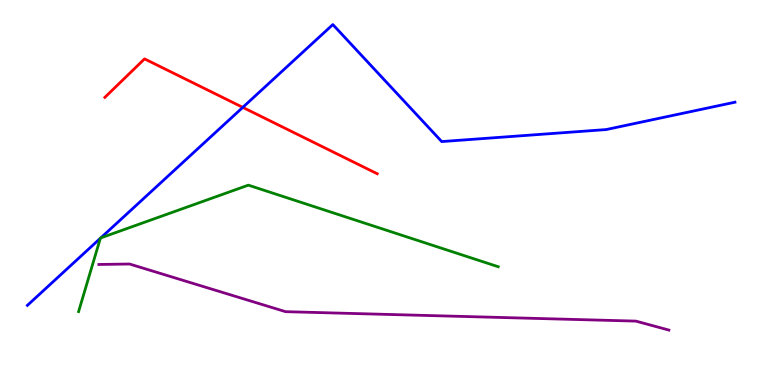[{'lines': ['blue', 'red'], 'intersections': [{'x': 3.13, 'y': 7.21}]}, {'lines': ['green', 'red'], 'intersections': []}, {'lines': ['purple', 'red'], 'intersections': []}, {'lines': ['blue', 'green'], 'intersections': [{'x': 1.29, 'y': 3.81}, {'x': 1.3, 'y': 3.82}]}, {'lines': ['blue', 'purple'], 'intersections': []}, {'lines': ['green', 'purple'], 'intersections': []}]